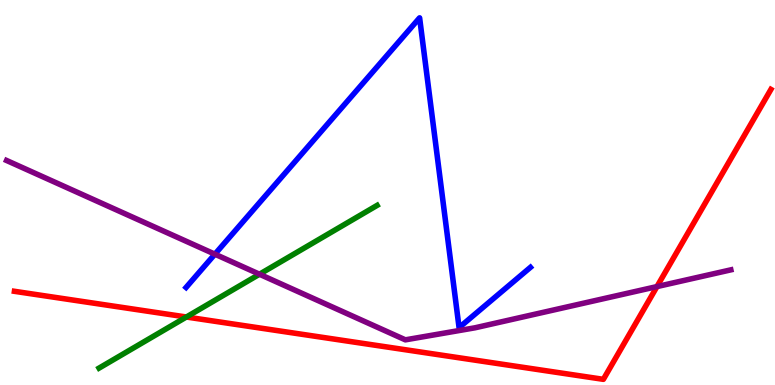[{'lines': ['blue', 'red'], 'intersections': []}, {'lines': ['green', 'red'], 'intersections': [{'x': 2.4, 'y': 1.77}]}, {'lines': ['purple', 'red'], 'intersections': [{'x': 8.48, 'y': 2.56}]}, {'lines': ['blue', 'green'], 'intersections': []}, {'lines': ['blue', 'purple'], 'intersections': [{'x': 2.77, 'y': 3.4}]}, {'lines': ['green', 'purple'], 'intersections': [{'x': 3.35, 'y': 2.88}]}]